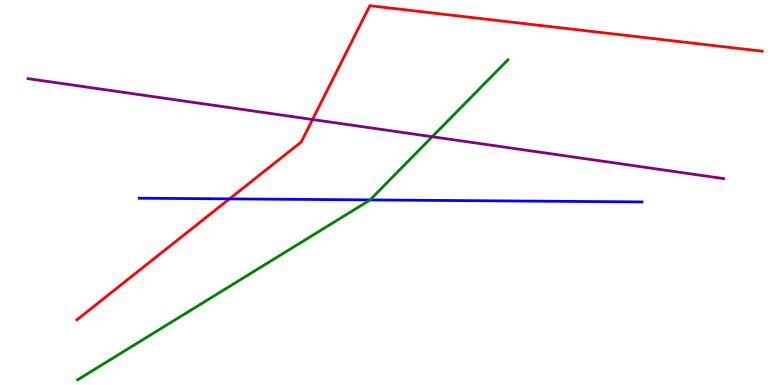[{'lines': ['blue', 'red'], 'intersections': [{'x': 2.96, 'y': 4.83}]}, {'lines': ['green', 'red'], 'intersections': []}, {'lines': ['purple', 'red'], 'intersections': [{'x': 4.03, 'y': 6.9}]}, {'lines': ['blue', 'green'], 'intersections': [{'x': 4.78, 'y': 4.81}]}, {'lines': ['blue', 'purple'], 'intersections': []}, {'lines': ['green', 'purple'], 'intersections': [{'x': 5.58, 'y': 6.45}]}]